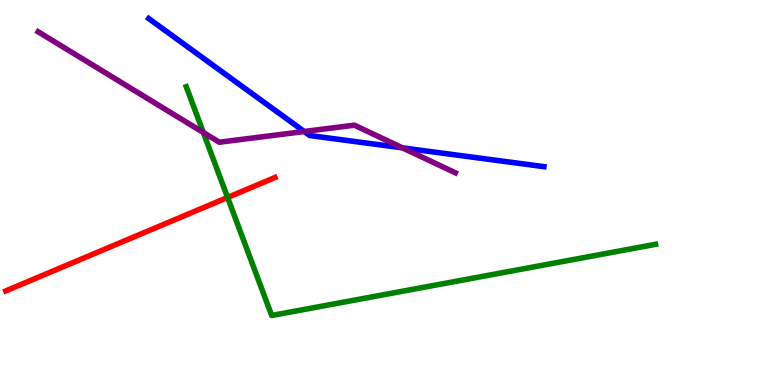[{'lines': ['blue', 'red'], 'intersections': []}, {'lines': ['green', 'red'], 'intersections': [{'x': 2.94, 'y': 4.87}]}, {'lines': ['purple', 'red'], 'intersections': []}, {'lines': ['blue', 'green'], 'intersections': []}, {'lines': ['blue', 'purple'], 'intersections': [{'x': 3.93, 'y': 6.58}, {'x': 5.19, 'y': 6.16}]}, {'lines': ['green', 'purple'], 'intersections': [{'x': 2.62, 'y': 6.56}]}]